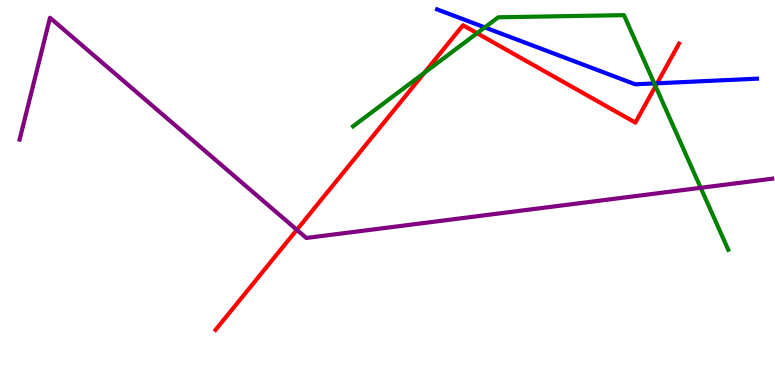[{'lines': ['blue', 'red'], 'intersections': [{'x': 8.48, 'y': 7.84}]}, {'lines': ['green', 'red'], 'intersections': [{'x': 5.48, 'y': 8.11}, {'x': 6.16, 'y': 9.14}, {'x': 8.46, 'y': 7.76}]}, {'lines': ['purple', 'red'], 'intersections': [{'x': 3.83, 'y': 4.03}]}, {'lines': ['blue', 'green'], 'intersections': [{'x': 6.26, 'y': 9.29}, {'x': 8.44, 'y': 7.83}]}, {'lines': ['blue', 'purple'], 'intersections': []}, {'lines': ['green', 'purple'], 'intersections': [{'x': 9.04, 'y': 5.12}]}]